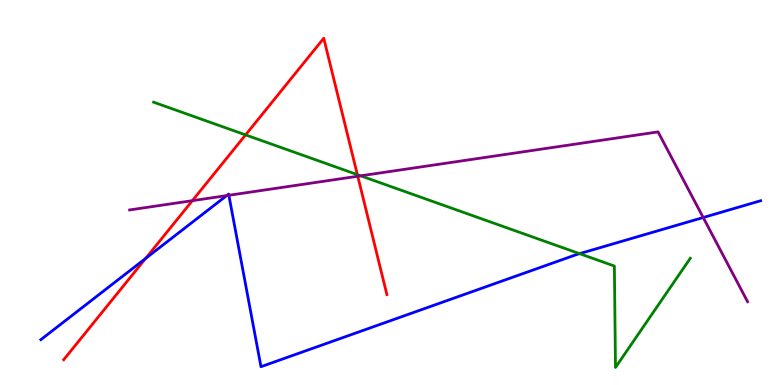[{'lines': ['blue', 'red'], 'intersections': [{'x': 1.88, 'y': 3.29}]}, {'lines': ['green', 'red'], 'intersections': [{'x': 3.17, 'y': 6.5}, {'x': 4.61, 'y': 5.46}]}, {'lines': ['purple', 'red'], 'intersections': [{'x': 2.48, 'y': 4.79}, {'x': 4.62, 'y': 5.42}]}, {'lines': ['blue', 'green'], 'intersections': [{'x': 7.48, 'y': 3.41}]}, {'lines': ['blue', 'purple'], 'intersections': [{'x': 2.92, 'y': 4.92}, {'x': 2.95, 'y': 4.93}, {'x': 9.07, 'y': 4.35}]}, {'lines': ['green', 'purple'], 'intersections': [{'x': 4.65, 'y': 5.43}]}]